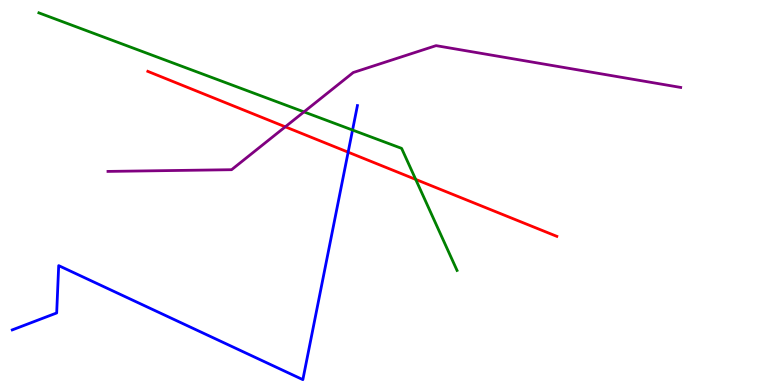[{'lines': ['blue', 'red'], 'intersections': [{'x': 4.49, 'y': 6.05}]}, {'lines': ['green', 'red'], 'intersections': [{'x': 5.36, 'y': 5.34}]}, {'lines': ['purple', 'red'], 'intersections': [{'x': 3.68, 'y': 6.71}]}, {'lines': ['blue', 'green'], 'intersections': [{'x': 4.55, 'y': 6.62}]}, {'lines': ['blue', 'purple'], 'intersections': []}, {'lines': ['green', 'purple'], 'intersections': [{'x': 3.92, 'y': 7.09}]}]